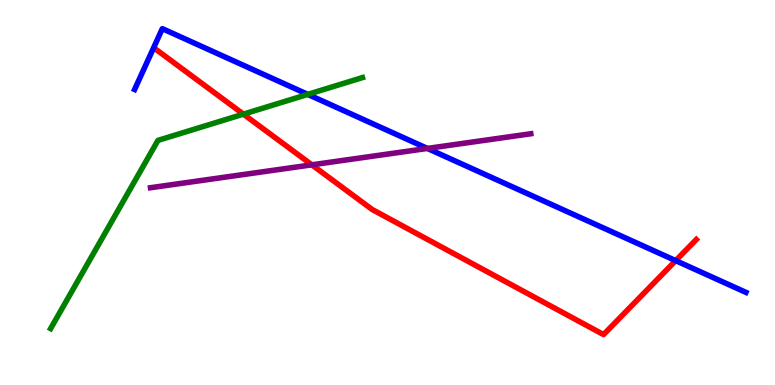[{'lines': ['blue', 'red'], 'intersections': [{'x': 8.72, 'y': 3.23}]}, {'lines': ['green', 'red'], 'intersections': [{'x': 3.14, 'y': 7.04}]}, {'lines': ['purple', 'red'], 'intersections': [{'x': 4.02, 'y': 5.72}]}, {'lines': ['blue', 'green'], 'intersections': [{'x': 3.97, 'y': 7.55}]}, {'lines': ['blue', 'purple'], 'intersections': [{'x': 5.51, 'y': 6.14}]}, {'lines': ['green', 'purple'], 'intersections': []}]